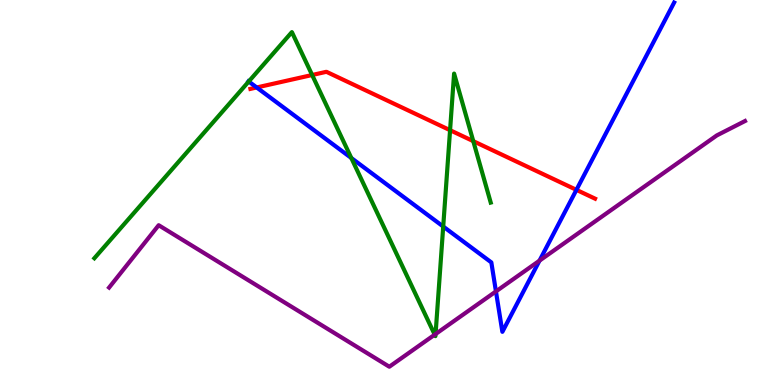[{'lines': ['blue', 'red'], 'intersections': [{'x': 3.31, 'y': 7.73}, {'x': 7.44, 'y': 5.07}]}, {'lines': ['green', 'red'], 'intersections': [{'x': 4.03, 'y': 8.05}, {'x': 5.81, 'y': 6.62}, {'x': 6.11, 'y': 6.33}]}, {'lines': ['purple', 'red'], 'intersections': []}, {'lines': ['blue', 'green'], 'intersections': [{'x': 3.21, 'y': 7.88}, {'x': 4.53, 'y': 5.9}, {'x': 5.72, 'y': 4.12}]}, {'lines': ['blue', 'purple'], 'intersections': [{'x': 6.4, 'y': 2.43}, {'x': 6.96, 'y': 3.23}]}, {'lines': ['green', 'purple'], 'intersections': [{'x': 5.61, 'y': 1.31}, {'x': 5.62, 'y': 1.32}]}]